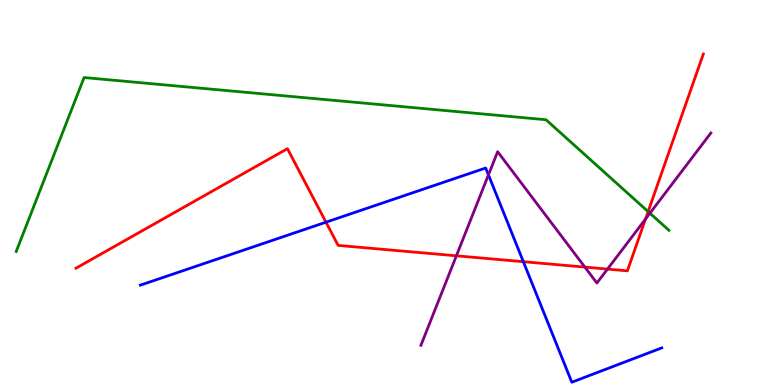[{'lines': ['blue', 'red'], 'intersections': [{'x': 4.21, 'y': 4.23}, {'x': 6.75, 'y': 3.2}]}, {'lines': ['green', 'red'], 'intersections': [{'x': 8.36, 'y': 4.5}]}, {'lines': ['purple', 'red'], 'intersections': [{'x': 5.89, 'y': 3.36}, {'x': 7.55, 'y': 3.06}, {'x': 7.84, 'y': 3.01}, {'x': 8.33, 'y': 4.31}]}, {'lines': ['blue', 'green'], 'intersections': []}, {'lines': ['blue', 'purple'], 'intersections': [{'x': 6.3, 'y': 5.46}]}, {'lines': ['green', 'purple'], 'intersections': [{'x': 8.39, 'y': 4.46}]}]